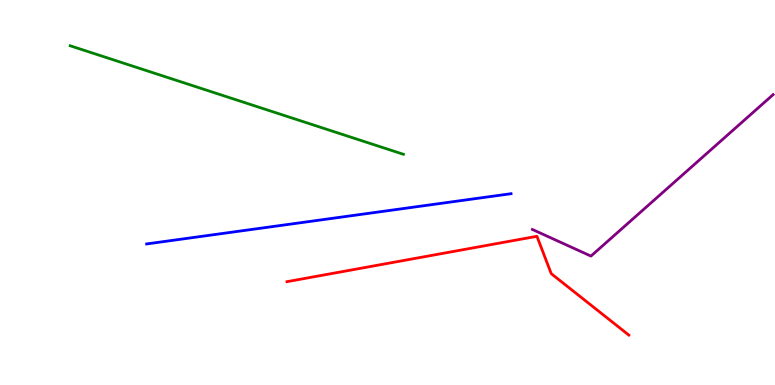[{'lines': ['blue', 'red'], 'intersections': []}, {'lines': ['green', 'red'], 'intersections': []}, {'lines': ['purple', 'red'], 'intersections': []}, {'lines': ['blue', 'green'], 'intersections': []}, {'lines': ['blue', 'purple'], 'intersections': []}, {'lines': ['green', 'purple'], 'intersections': []}]